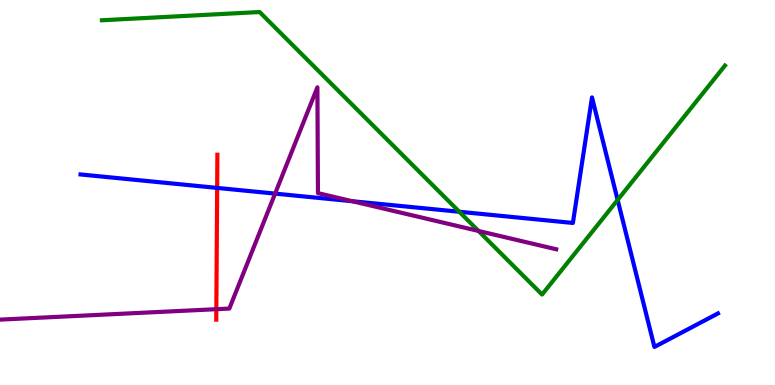[{'lines': ['blue', 'red'], 'intersections': [{'x': 2.8, 'y': 5.12}]}, {'lines': ['green', 'red'], 'intersections': []}, {'lines': ['purple', 'red'], 'intersections': [{'x': 2.79, 'y': 1.97}]}, {'lines': ['blue', 'green'], 'intersections': [{'x': 5.93, 'y': 4.5}, {'x': 7.97, 'y': 4.81}]}, {'lines': ['blue', 'purple'], 'intersections': [{'x': 3.55, 'y': 4.97}, {'x': 4.55, 'y': 4.77}]}, {'lines': ['green', 'purple'], 'intersections': [{'x': 6.17, 'y': 4.0}]}]